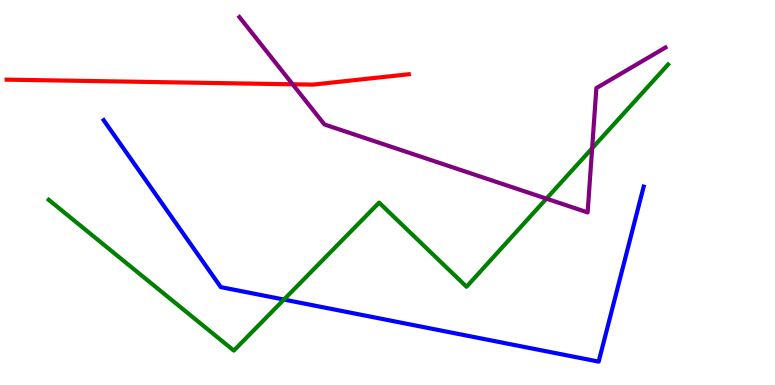[{'lines': ['blue', 'red'], 'intersections': []}, {'lines': ['green', 'red'], 'intersections': []}, {'lines': ['purple', 'red'], 'intersections': [{'x': 3.78, 'y': 7.81}]}, {'lines': ['blue', 'green'], 'intersections': [{'x': 3.66, 'y': 2.22}]}, {'lines': ['blue', 'purple'], 'intersections': []}, {'lines': ['green', 'purple'], 'intersections': [{'x': 7.05, 'y': 4.84}, {'x': 7.64, 'y': 6.15}]}]